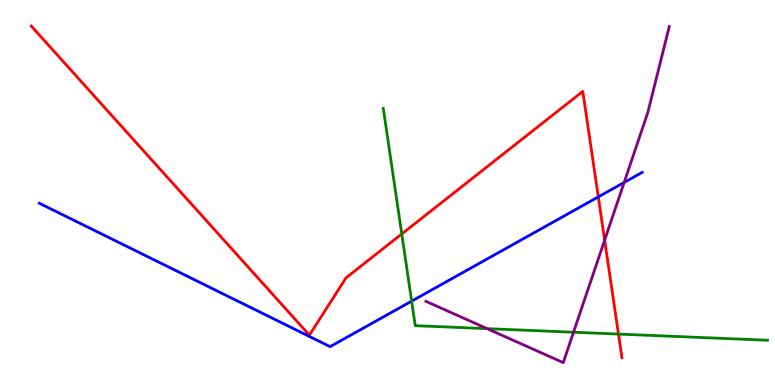[{'lines': ['blue', 'red'], 'intersections': [{'x': 7.72, 'y': 4.89}]}, {'lines': ['green', 'red'], 'intersections': [{'x': 5.18, 'y': 3.92}, {'x': 7.98, 'y': 1.32}]}, {'lines': ['purple', 'red'], 'intersections': [{'x': 7.8, 'y': 3.76}]}, {'lines': ['blue', 'green'], 'intersections': [{'x': 5.31, 'y': 2.18}]}, {'lines': ['blue', 'purple'], 'intersections': [{'x': 8.05, 'y': 5.26}]}, {'lines': ['green', 'purple'], 'intersections': [{'x': 6.29, 'y': 1.46}, {'x': 7.4, 'y': 1.37}]}]